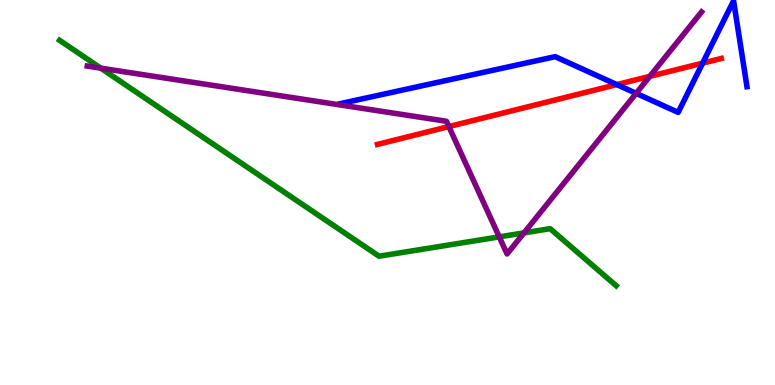[{'lines': ['blue', 'red'], 'intersections': [{'x': 7.96, 'y': 7.8}, {'x': 9.07, 'y': 8.36}]}, {'lines': ['green', 'red'], 'intersections': []}, {'lines': ['purple', 'red'], 'intersections': [{'x': 5.79, 'y': 6.71}, {'x': 8.38, 'y': 8.02}]}, {'lines': ['blue', 'green'], 'intersections': []}, {'lines': ['blue', 'purple'], 'intersections': [{'x': 8.21, 'y': 7.58}]}, {'lines': ['green', 'purple'], 'intersections': [{'x': 1.3, 'y': 8.23}, {'x': 6.44, 'y': 3.85}, {'x': 6.76, 'y': 3.95}]}]